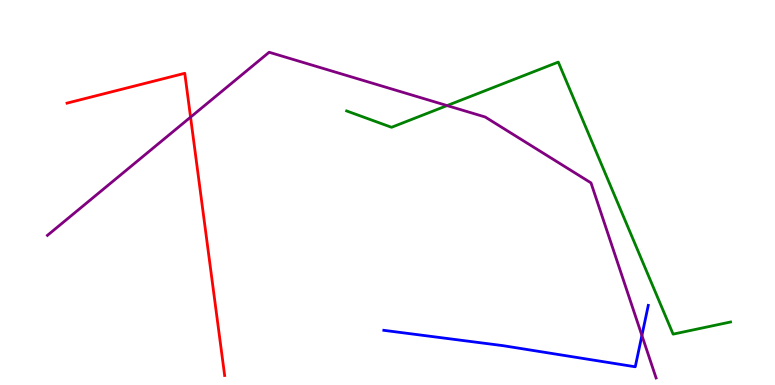[{'lines': ['blue', 'red'], 'intersections': []}, {'lines': ['green', 'red'], 'intersections': []}, {'lines': ['purple', 'red'], 'intersections': [{'x': 2.46, 'y': 6.96}]}, {'lines': ['blue', 'green'], 'intersections': []}, {'lines': ['blue', 'purple'], 'intersections': [{'x': 8.28, 'y': 1.29}]}, {'lines': ['green', 'purple'], 'intersections': [{'x': 5.77, 'y': 7.26}]}]